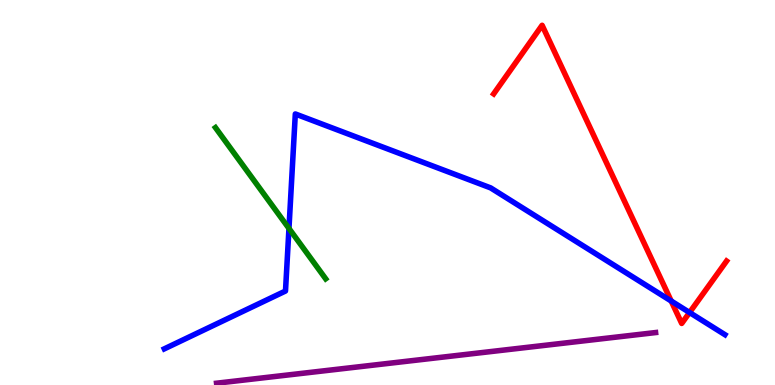[{'lines': ['blue', 'red'], 'intersections': [{'x': 8.66, 'y': 2.18}, {'x': 8.9, 'y': 1.88}]}, {'lines': ['green', 'red'], 'intersections': []}, {'lines': ['purple', 'red'], 'intersections': []}, {'lines': ['blue', 'green'], 'intersections': [{'x': 3.73, 'y': 4.07}]}, {'lines': ['blue', 'purple'], 'intersections': []}, {'lines': ['green', 'purple'], 'intersections': []}]